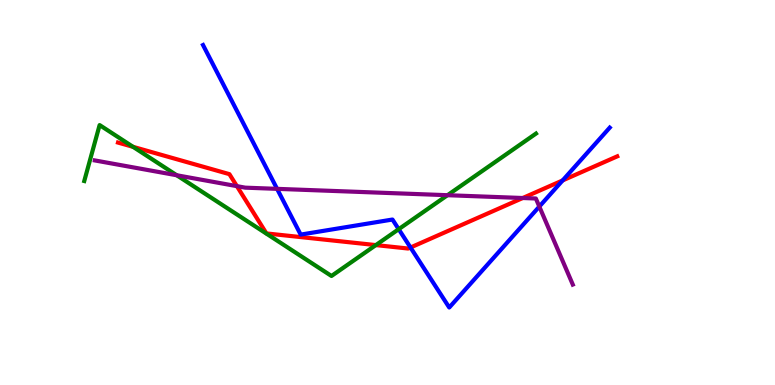[{'lines': ['blue', 'red'], 'intersections': [{'x': 5.3, 'y': 3.57}, {'x': 7.26, 'y': 5.31}]}, {'lines': ['green', 'red'], 'intersections': [{'x': 1.72, 'y': 6.19}, {'x': 4.85, 'y': 3.63}]}, {'lines': ['purple', 'red'], 'intersections': [{'x': 3.06, 'y': 5.17}, {'x': 6.75, 'y': 4.86}]}, {'lines': ['blue', 'green'], 'intersections': [{'x': 5.14, 'y': 4.05}]}, {'lines': ['blue', 'purple'], 'intersections': [{'x': 3.58, 'y': 5.09}, {'x': 6.96, 'y': 4.63}]}, {'lines': ['green', 'purple'], 'intersections': [{'x': 2.28, 'y': 5.45}, {'x': 5.77, 'y': 4.93}]}]